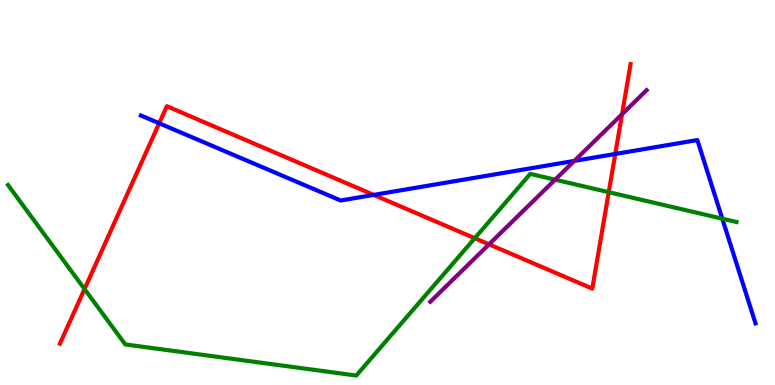[{'lines': ['blue', 'red'], 'intersections': [{'x': 2.05, 'y': 6.8}, {'x': 4.82, 'y': 4.94}, {'x': 7.94, 'y': 6.0}]}, {'lines': ['green', 'red'], 'intersections': [{'x': 1.09, 'y': 2.49}, {'x': 6.13, 'y': 3.81}, {'x': 7.85, 'y': 5.01}]}, {'lines': ['purple', 'red'], 'intersections': [{'x': 6.31, 'y': 3.65}, {'x': 8.03, 'y': 7.03}]}, {'lines': ['blue', 'green'], 'intersections': [{'x': 9.32, 'y': 4.32}]}, {'lines': ['blue', 'purple'], 'intersections': [{'x': 7.41, 'y': 5.82}]}, {'lines': ['green', 'purple'], 'intersections': [{'x': 7.16, 'y': 5.33}]}]